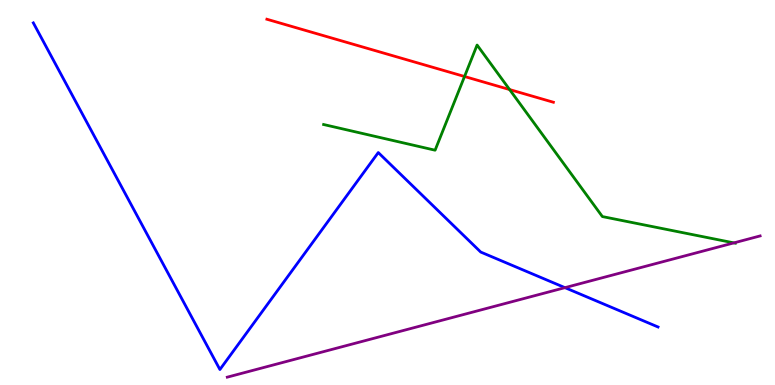[{'lines': ['blue', 'red'], 'intersections': []}, {'lines': ['green', 'red'], 'intersections': [{'x': 5.99, 'y': 8.01}, {'x': 6.58, 'y': 7.67}]}, {'lines': ['purple', 'red'], 'intersections': []}, {'lines': ['blue', 'green'], 'intersections': []}, {'lines': ['blue', 'purple'], 'intersections': [{'x': 7.29, 'y': 2.53}]}, {'lines': ['green', 'purple'], 'intersections': [{'x': 9.47, 'y': 3.69}]}]